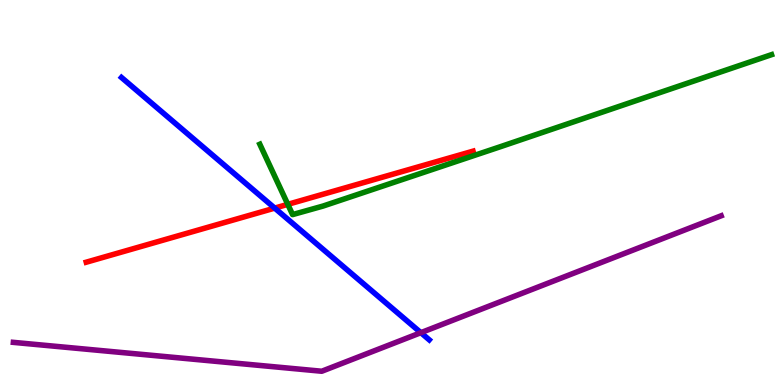[{'lines': ['blue', 'red'], 'intersections': [{'x': 3.54, 'y': 4.59}]}, {'lines': ['green', 'red'], 'intersections': [{'x': 3.71, 'y': 4.69}]}, {'lines': ['purple', 'red'], 'intersections': []}, {'lines': ['blue', 'green'], 'intersections': []}, {'lines': ['blue', 'purple'], 'intersections': [{'x': 5.43, 'y': 1.36}]}, {'lines': ['green', 'purple'], 'intersections': []}]